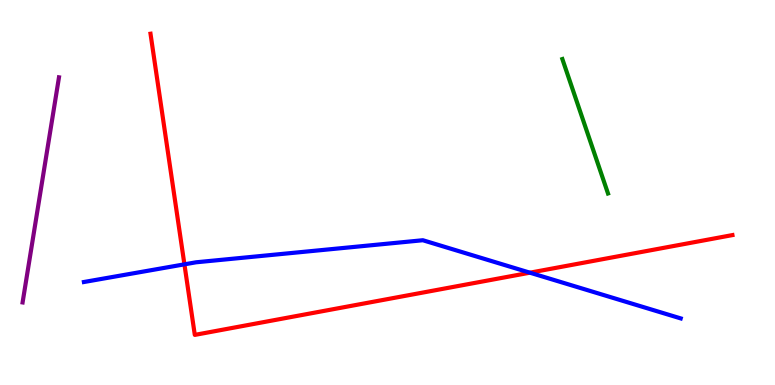[{'lines': ['blue', 'red'], 'intersections': [{'x': 2.38, 'y': 3.13}, {'x': 6.84, 'y': 2.92}]}, {'lines': ['green', 'red'], 'intersections': []}, {'lines': ['purple', 'red'], 'intersections': []}, {'lines': ['blue', 'green'], 'intersections': []}, {'lines': ['blue', 'purple'], 'intersections': []}, {'lines': ['green', 'purple'], 'intersections': []}]